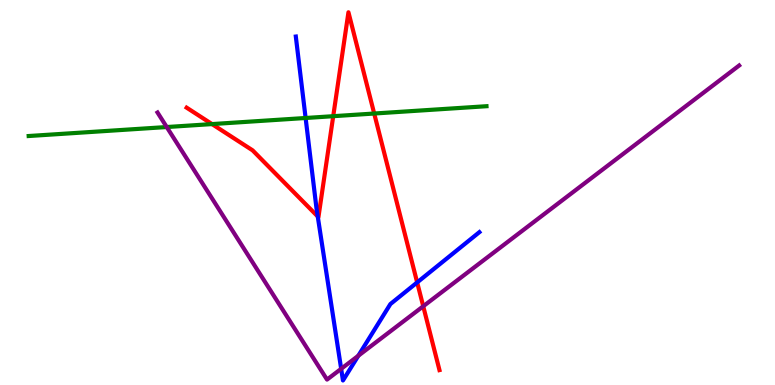[{'lines': ['blue', 'red'], 'intersections': [{'x': 4.1, 'y': 4.38}, {'x': 5.38, 'y': 2.66}]}, {'lines': ['green', 'red'], 'intersections': [{'x': 2.74, 'y': 6.78}, {'x': 4.3, 'y': 6.98}, {'x': 4.83, 'y': 7.05}]}, {'lines': ['purple', 'red'], 'intersections': [{'x': 5.46, 'y': 2.04}]}, {'lines': ['blue', 'green'], 'intersections': [{'x': 3.94, 'y': 6.94}]}, {'lines': ['blue', 'purple'], 'intersections': [{'x': 4.4, 'y': 0.42}, {'x': 4.62, 'y': 0.76}]}, {'lines': ['green', 'purple'], 'intersections': [{'x': 2.15, 'y': 6.7}]}]